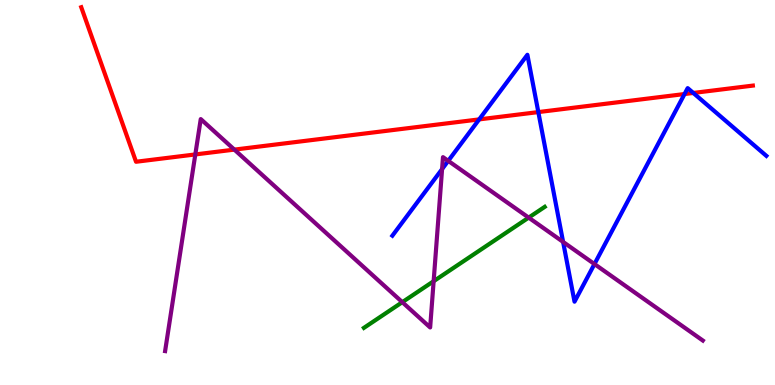[{'lines': ['blue', 'red'], 'intersections': [{'x': 6.18, 'y': 6.9}, {'x': 6.95, 'y': 7.09}, {'x': 8.83, 'y': 7.56}, {'x': 8.95, 'y': 7.59}]}, {'lines': ['green', 'red'], 'intersections': []}, {'lines': ['purple', 'red'], 'intersections': [{'x': 2.52, 'y': 5.99}, {'x': 3.02, 'y': 6.11}]}, {'lines': ['blue', 'green'], 'intersections': []}, {'lines': ['blue', 'purple'], 'intersections': [{'x': 5.7, 'y': 5.61}, {'x': 5.78, 'y': 5.82}, {'x': 7.27, 'y': 3.72}, {'x': 7.67, 'y': 3.14}]}, {'lines': ['green', 'purple'], 'intersections': [{'x': 5.19, 'y': 2.15}, {'x': 5.6, 'y': 2.7}, {'x': 6.82, 'y': 4.35}]}]